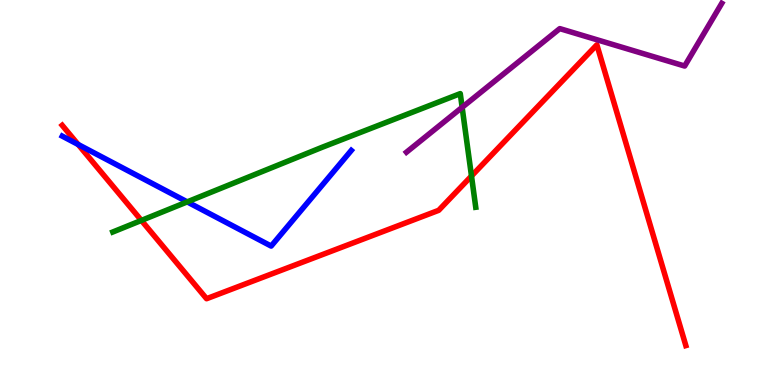[{'lines': ['blue', 'red'], 'intersections': [{'x': 1.01, 'y': 6.25}]}, {'lines': ['green', 'red'], 'intersections': [{'x': 1.82, 'y': 4.27}, {'x': 6.08, 'y': 5.43}]}, {'lines': ['purple', 'red'], 'intersections': []}, {'lines': ['blue', 'green'], 'intersections': [{'x': 2.42, 'y': 4.76}]}, {'lines': ['blue', 'purple'], 'intersections': []}, {'lines': ['green', 'purple'], 'intersections': [{'x': 5.96, 'y': 7.21}]}]